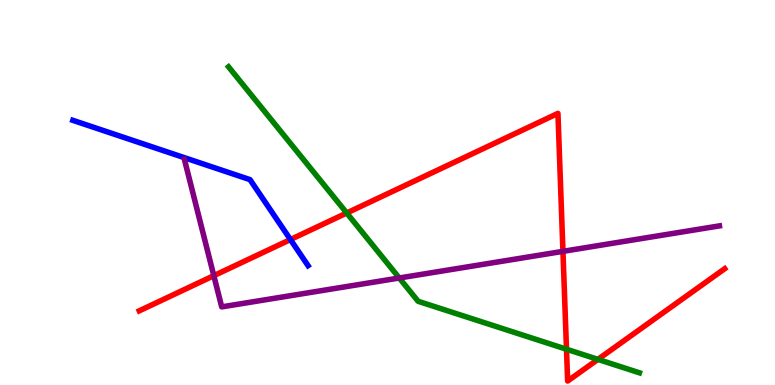[{'lines': ['blue', 'red'], 'intersections': [{'x': 3.75, 'y': 3.78}]}, {'lines': ['green', 'red'], 'intersections': [{'x': 4.47, 'y': 4.47}, {'x': 7.31, 'y': 0.929}, {'x': 7.72, 'y': 0.665}]}, {'lines': ['purple', 'red'], 'intersections': [{'x': 2.76, 'y': 2.84}, {'x': 7.26, 'y': 3.47}]}, {'lines': ['blue', 'green'], 'intersections': []}, {'lines': ['blue', 'purple'], 'intersections': []}, {'lines': ['green', 'purple'], 'intersections': [{'x': 5.15, 'y': 2.78}]}]